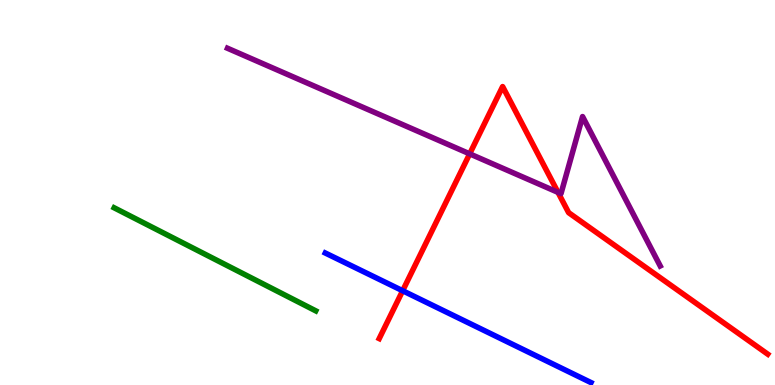[{'lines': ['blue', 'red'], 'intersections': [{'x': 5.2, 'y': 2.45}]}, {'lines': ['green', 'red'], 'intersections': []}, {'lines': ['purple', 'red'], 'intersections': [{'x': 6.06, 'y': 6.0}, {'x': 7.2, 'y': 5.0}]}, {'lines': ['blue', 'green'], 'intersections': []}, {'lines': ['blue', 'purple'], 'intersections': []}, {'lines': ['green', 'purple'], 'intersections': []}]